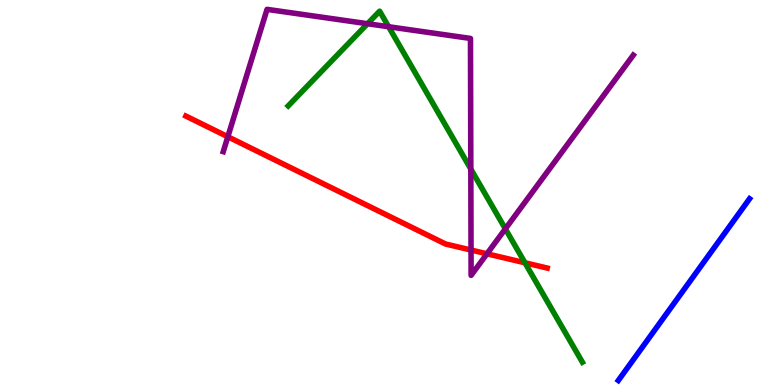[{'lines': ['blue', 'red'], 'intersections': []}, {'lines': ['green', 'red'], 'intersections': [{'x': 6.77, 'y': 3.17}]}, {'lines': ['purple', 'red'], 'intersections': [{'x': 2.94, 'y': 6.45}, {'x': 6.08, 'y': 3.51}, {'x': 6.28, 'y': 3.41}]}, {'lines': ['blue', 'green'], 'intersections': []}, {'lines': ['blue', 'purple'], 'intersections': []}, {'lines': ['green', 'purple'], 'intersections': [{'x': 4.74, 'y': 9.38}, {'x': 5.01, 'y': 9.31}, {'x': 6.08, 'y': 5.61}, {'x': 6.52, 'y': 4.06}]}]